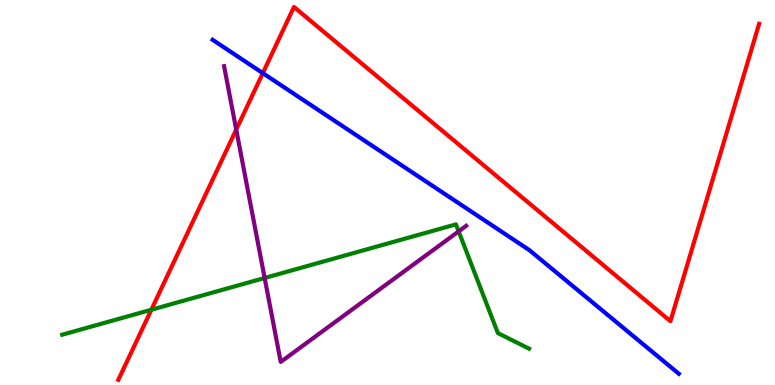[{'lines': ['blue', 'red'], 'intersections': [{'x': 3.39, 'y': 8.1}]}, {'lines': ['green', 'red'], 'intersections': [{'x': 1.95, 'y': 1.95}]}, {'lines': ['purple', 'red'], 'intersections': [{'x': 3.05, 'y': 6.63}]}, {'lines': ['blue', 'green'], 'intersections': []}, {'lines': ['blue', 'purple'], 'intersections': []}, {'lines': ['green', 'purple'], 'intersections': [{'x': 3.41, 'y': 2.78}, {'x': 5.92, 'y': 3.99}]}]